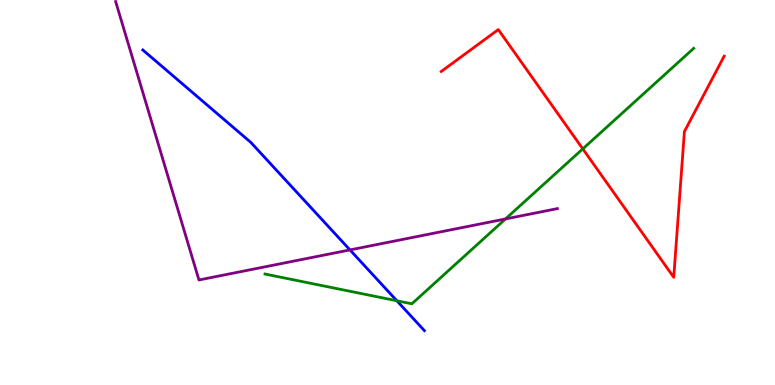[{'lines': ['blue', 'red'], 'intersections': []}, {'lines': ['green', 'red'], 'intersections': [{'x': 7.52, 'y': 6.13}]}, {'lines': ['purple', 'red'], 'intersections': []}, {'lines': ['blue', 'green'], 'intersections': [{'x': 5.12, 'y': 2.19}]}, {'lines': ['blue', 'purple'], 'intersections': [{'x': 4.52, 'y': 3.51}]}, {'lines': ['green', 'purple'], 'intersections': [{'x': 6.52, 'y': 4.31}]}]